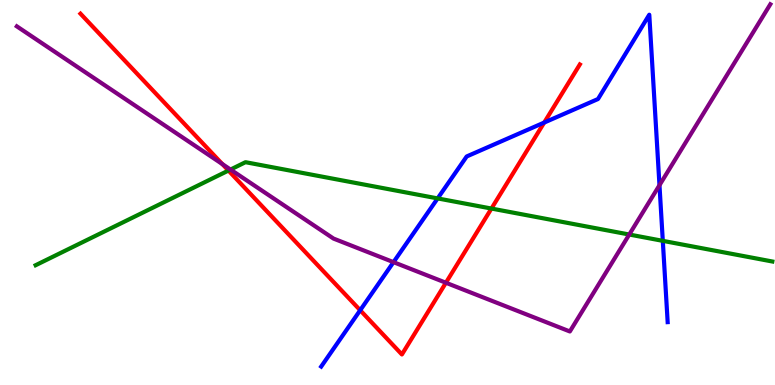[{'lines': ['blue', 'red'], 'intersections': [{'x': 4.65, 'y': 1.94}, {'x': 7.02, 'y': 6.82}]}, {'lines': ['green', 'red'], 'intersections': [{'x': 2.95, 'y': 5.57}, {'x': 6.34, 'y': 4.58}]}, {'lines': ['purple', 'red'], 'intersections': [{'x': 2.87, 'y': 5.74}, {'x': 5.75, 'y': 2.66}]}, {'lines': ['blue', 'green'], 'intersections': [{'x': 5.65, 'y': 4.85}, {'x': 8.55, 'y': 3.74}]}, {'lines': ['blue', 'purple'], 'intersections': [{'x': 5.08, 'y': 3.19}, {'x': 8.51, 'y': 5.19}]}, {'lines': ['green', 'purple'], 'intersections': [{'x': 2.97, 'y': 5.6}, {'x': 8.12, 'y': 3.91}]}]